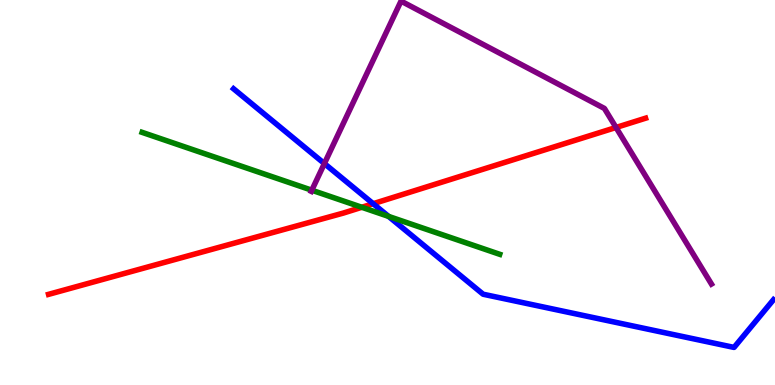[{'lines': ['blue', 'red'], 'intersections': [{'x': 4.82, 'y': 4.71}]}, {'lines': ['green', 'red'], 'intersections': [{'x': 4.67, 'y': 4.62}]}, {'lines': ['purple', 'red'], 'intersections': [{'x': 7.95, 'y': 6.69}]}, {'lines': ['blue', 'green'], 'intersections': [{'x': 5.01, 'y': 4.38}]}, {'lines': ['blue', 'purple'], 'intersections': [{'x': 4.19, 'y': 5.75}]}, {'lines': ['green', 'purple'], 'intersections': [{'x': 4.02, 'y': 5.06}]}]